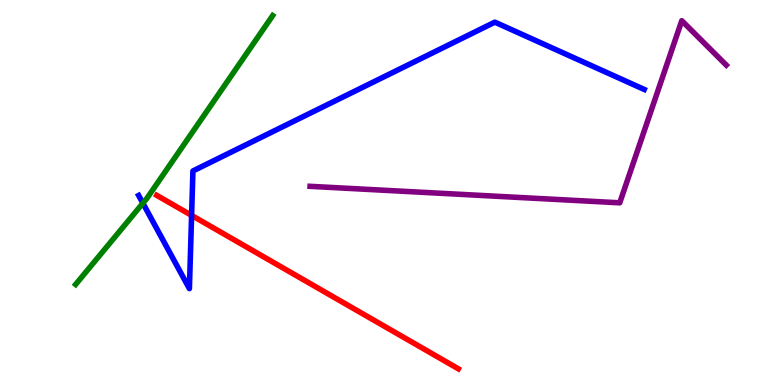[{'lines': ['blue', 'red'], 'intersections': [{'x': 2.47, 'y': 4.41}]}, {'lines': ['green', 'red'], 'intersections': []}, {'lines': ['purple', 'red'], 'intersections': []}, {'lines': ['blue', 'green'], 'intersections': [{'x': 1.84, 'y': 4.72}]}, {'lines': ['blue', 'purple'], 'intersections': []}, {'lines': ['green', 'purple'], 'intersections': []}]